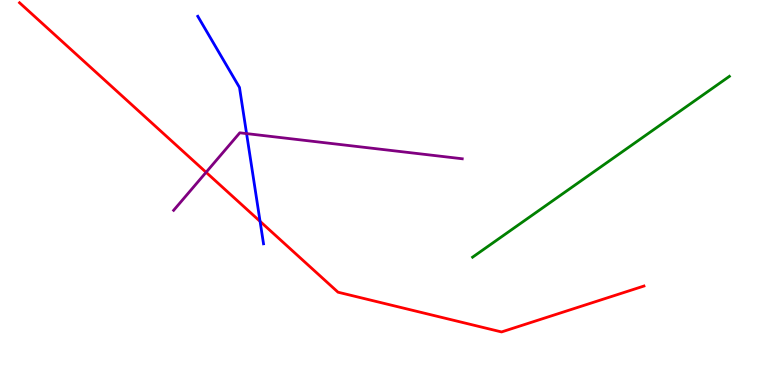[{'lines': ['blue', 'red'], 'intersections': [{'x': 3.36, 'y': 4.25}]}, {'lines': ['green', 'red'], 'intersections': []}, {'lines': ['purple', 'red'], 'intersections': [{'x': 2.66, 'y': 5.52}]}, {'lines': ['blue', 'green'], 'intersections': []}, {'lines': ['blue', 'purple'], 'intersections': [{'x': 3.18, 'y': 6.53}]}, {'lines': ['green', 'purple'], 'intersections': []}]